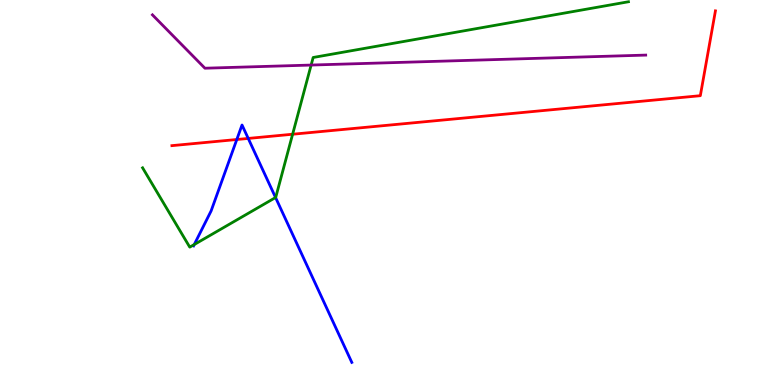[{'lines': ['blue', 'red'], 'intersections': [{'x': 3.06, 'y': 6.38}, {'x': 3.2, 'y': 6.4}]}, {'lines': ['green', 'red'], 'intersections': [{'x': 3.78, 'y': 6.51}]}, {'lines': ['purple', 'red'], 'intersections': []}, {'lines': ['blue', 'green'], 'intersections': [{'x': 2.51, 'y': 3.65}, {'x': 3.56, 'y': 4.87}]}, {'lines': ['blue', 'purple'], 'intersections': []}, {'lines': ['green', 'purple'], 'intersections': [{'x': 4.01, 'y': 8.31}]}]